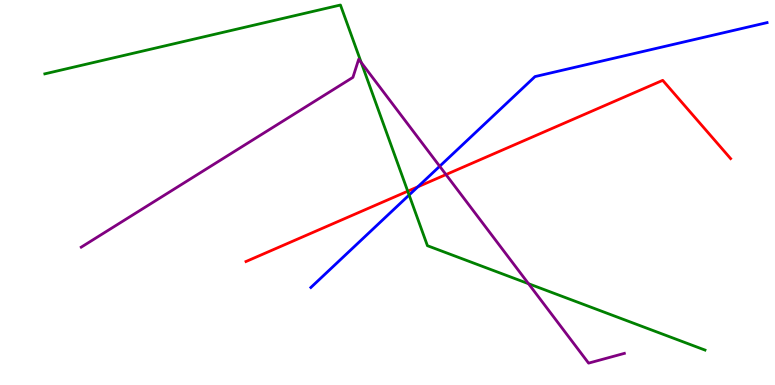[{'lines': ['blue', 'red'], 'intersections': [{'x': 5.39, 'y': 5.15}]}, {'lines': ['green', 'red'], 'intersections': [{'x': 5.26, 'y': 5.03}]}, {'lines': ['purple', 'red'], 'intersections': [{'x': 5.75, 'y': 5.47}]}, {'lines': ['blue', 'green'], 'intersections': [{'x': 5.28, 'y': 4.93}]}, {'lines': ['blue', 'purple'], 'intersections': [{'x': 5.67, 'y': 5.68}]}, {'lines': ['green', 'purple'], 'intersections': [{'x': 4.66, 'y': 8.38}, {'x': 6.82, 'y': 2.63}]}]